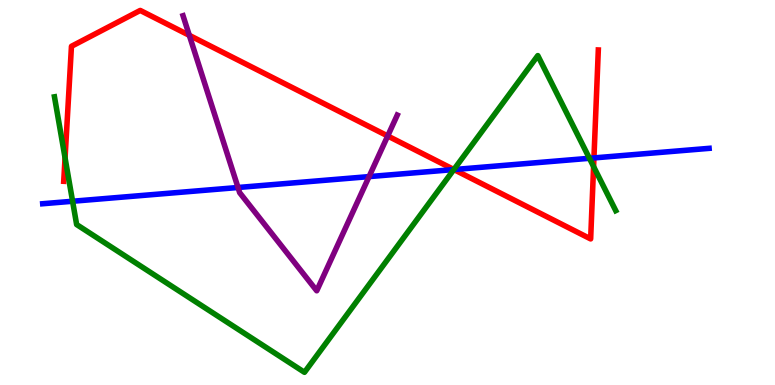[{'lines': ['blue', 'red'], 'intersections': [{'x': 5.86, 'y': 5.6}, {'x': 7.66, 'y': 5.9}]}, {'lines': ['green', 'red'], 'intersections': [{'x': 0.839, 'y': 5.9}, {'x': 5.86, 'y': 5.6}, {'x': 7.66, 'y': 5.67}]}, {'lines': ['purple', 'red'], 'intersections': [{'x': 2.44, 'y': 9.08}, {'x': 5.0, 'y': 6.47}]}, {'lines': ['blue', 'green'], 'intersections': [{'x': 0.937, 'y': 4.77}, {'x': 5.86, 'y': 5.6}, {'x': 7.61, 'y': 5.89}]}, {'lines': ['blue', 'purple'], 'intersections': [{'x': 3.07, 'y': 5.13}, {'x': 4.76, 'y': 5.41}]}, {'lines': ['green', 'purple'], 'intersections': []}]